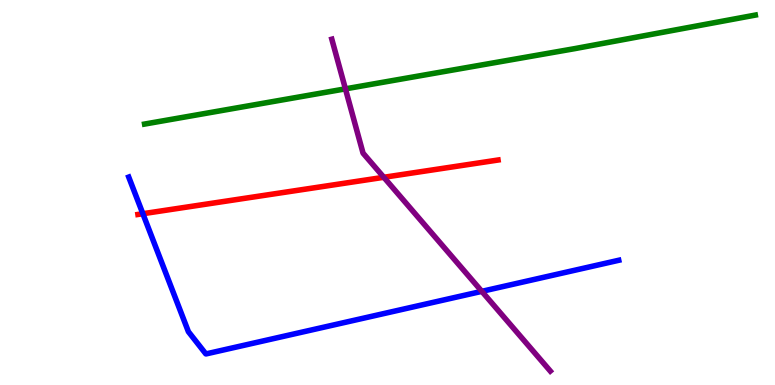[{'lines': ['blue', 'red'], 'intersections': [{'x': 1.84, 'y': 4.45}]}, {'lines': ['green', 'red'], 'intersections': []}, {'lines': ['purple', 'red'], 'intersections': [{'x': 4.95, 'y': 5.39}]}, {'lines': ['blue', 'green'], 'intersections': []}, {'lines': ['blue', 'purple'], 'intersections': [{'x': 6.22, 'y': 2.43}]}, {'lines': ['green', 'purple'], 'intersections': [{'x': 4.46, 'y': 7.69}]}]